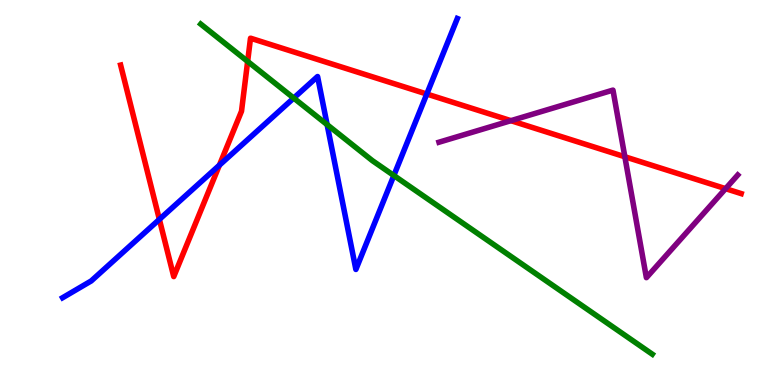[{'lines': ['blue', 'red'], 'intersections': [{'x': 2.06, 'y': 4.3}, {'x': 2.83, 'y': 5.71}, {'x': 5.51, 'y': 7.56}]}, {'lines': ['green', 'red'], 'intersections': [{'x': 3.2, 'y': 8.4}]}, {'lines': ['purple', 'red'], 'intersections': [{'x': 6.59, 'y': 6.87}, {'x': 8.06, 'y': 5.93}, {'x': 9.36, 'y': 5.1}]}, {'lines': ['blue', 'green'], 'intersections': [{'x': 3.79, 'y': 7.45}, {'x': 4.22, 'y': 6.76}, {'x': 5.08, 'y': 5.44}]}, {'lines': ['blue', 'purple'], 'intersections': []}, {'lines': ['green', 'purple'], 'intersections': []}]